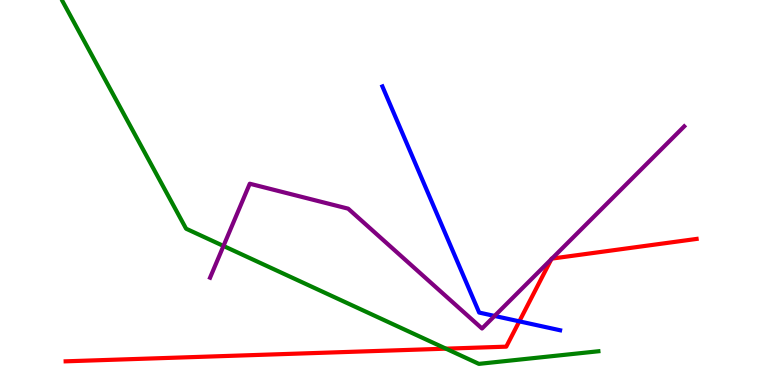[{'lines': ['blue', 'red'], 'intersections': [{'x': 6.7, 'y': 1.65}]}, {'lines': ['green', 'red'], 'intersections': [{'x': 5.75, 'y': 0.944}]}, {'lines': ['purple', 'red'], 'intersections': [{'x': 7.11, 'y': 3.27}, {'x': 7.12, 'y': 3.28}]}, {'lines': ['blue', 'green'], 'intersections': []}, {'lines': ['blue', 'purple'], 'intersections': [{'x': 6.38, 'y': 1.79}]}, {'lines': ['green', 'purple'], 'intersections': [{'x': 2.88, 'y': 3.61}]}]